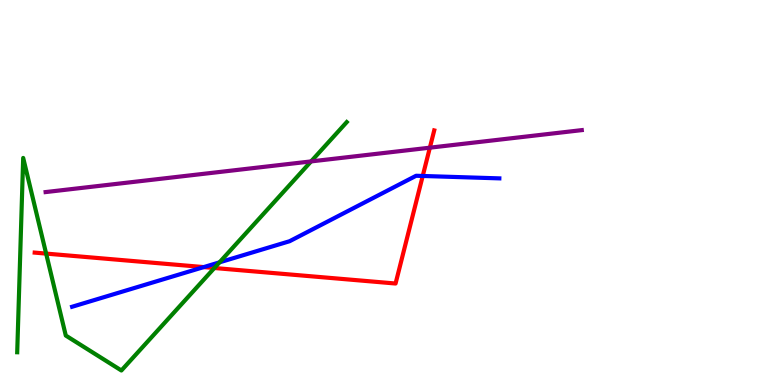[{'lines': ['blue', 'red'], 'intersections': [{'x': 2.63, 'y': 3.06}, {'x': 5.45, 'y': 5.43}]}, {'lines': ['green', 'red'], 'intersections': [{'x': 0.595, 'y': 3.41}, {'x': 2.77, 'y': 3.04}]}, {'lines': ['purple', 'red'], 'intersections': [{'x': 5.55, 'y': 6.16}]}, {'lines': ['blue', 'green'], 'intersections': [{'x': 2.83, 'y': 3.19}]}, {'lines': ['blue', 'purple'], 'intersections': []}, {'lines': ['green', 'purple'], 'intersections': [{'x': 4.01, 'y': 5.81}]}]